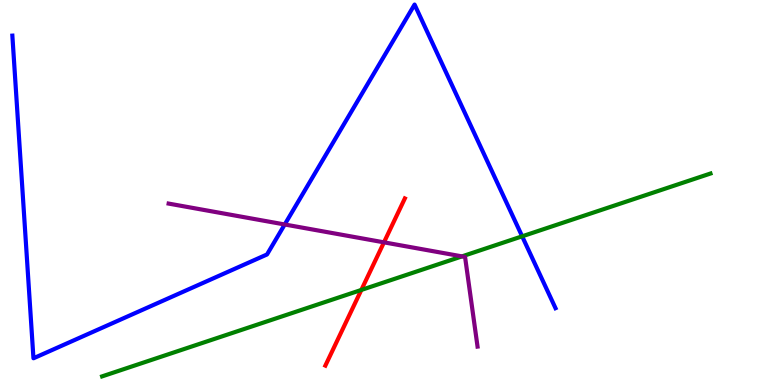[{'lines': ['blue', 'red'], 'intersections': []}, {'lines': ['green', 'red'], 'intersections': [{'x': 4.66, 'y': 2.47}]}, {'lines': ['purple', 'red'], 'intersections': [{'x': 4.95, 'y': 3.71}]}, {'lines': ['blue', 'green'], 'intersections': [{'x': 6.74, 'y': 3.86}]}, {'lines': ['blue', 'purple'], 'intersections': [{'x': 3.67, 'y': 4.17}]}, {'lines': ['green', 'purple'], 'intersections': [{'x': 5.96, 'y': 3.34}]}]